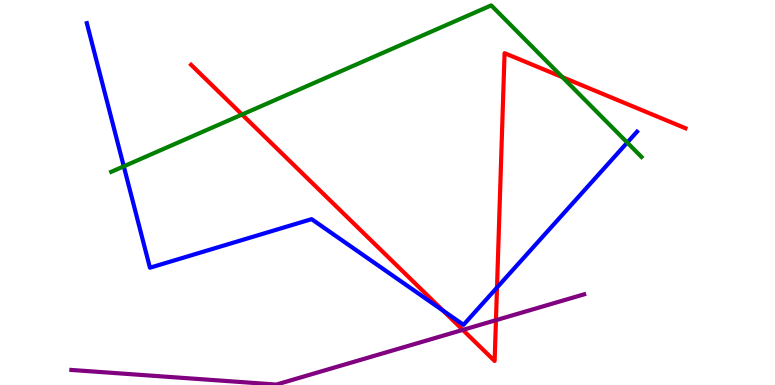[{'lines': ['blue', 'red'], 'intersections': [{'x': 5.72, 'y': 1.93}, {'x': 6.41, 'y': 2.53}]}, {'lines': ['green', 'red'], 'intersections': [{'x': 3.12, 'y': 7.03}, {'x': 7.26, 'y': 8.0}]}, {'lines': ['purple', 'red'], 'intersections': [{'x': 5.97, 'y': 1.43}, {'x': 6.4, 'y': 1.68}]}, {'lines': ['blue', 'green'], 'intersections': [{'x': 1.6, 'y': 5.68}, {'x': 8.09, 'y': 6.3}]}, {'lines': ['blue', 'purple'], 'intersections': []}, {'lines': ['green', 'purple'], 'intersections': []}]